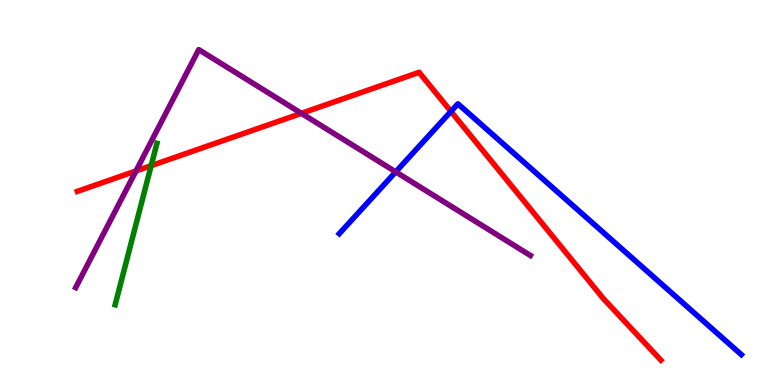[{'lines': ['blue', 'red'], 'intersections': [{'x': 5.82, 'y': 7.11}]}, {'lines': ['green', 'red'], 'intersections': [{'x': 1.95, 'y': 5.7}]}, {'lines': ['purple', 'red'], 'intersections': [{'x': 1.75, 'y': 5.56}, {'x': 3.89, 'y': 7.06}]}, {'lines': ['blue', 'green'], 'intersections': []}, {'lines': ['blue', 'purple'], 'intersections': [{'x': 5.11, 'y': 5.54}]}, {'lines': ['green', 'purple'], 'intersections': []}]